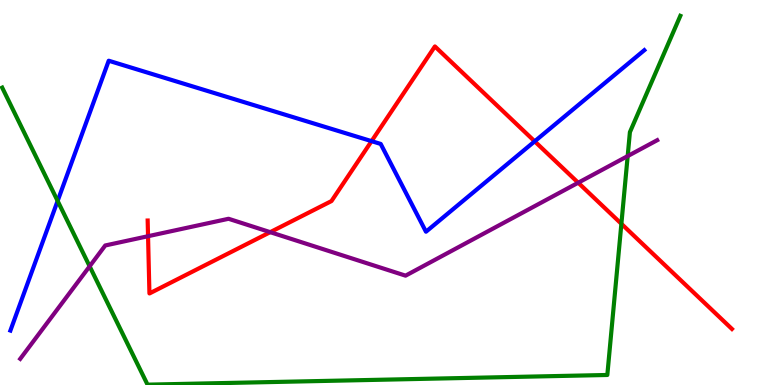[{'lines': ['blue', 'red'], 'intersections': [{'x': 4.79, 'y': 6.33}, {'x': 6.9, 'y': 6.33}]}, {'lines': ['green', 'red'], 'intersections': [{'x': 8.02, 'y': 4.19}]}, {'lines': ['purple', 'red'], 'intersections': [{'x': 1.91, 'y': 3.86}, {'x': 3.49, 'y': 3.97}, {'x': 7.46, 'y': 5.25}]}, {'lines': ['blue', 'green'], 'intersections': [{'x': 0.744, 'y': 4.78}]}, {'lines': ['blue', 'purple'], 'intersections': []}, {'lines': ['green', 'purple'], 'intersections': [{'x': 1.16, 'y': 3.08}, {'x': 8.1, 'y': 5.95}]}]